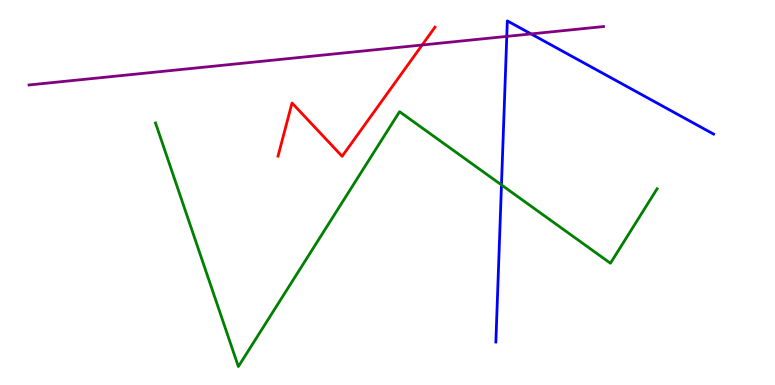[{'lines': ['blue', 'red'], 'intersections': []}, {'lines': ['green', 'red'], 'intersections': []}, {'lines': ['purple', 'red'], 'intersections': [{'x': 5.45, 'y': 8.83}]}, {'lines': ['blue', 'green'], 'intersections': [{'x': 6.47, 'y': 5.2}]}, {'lines': ['blue', 'purple'], 'intersections': [{'x': 6.54, 'y': 9.05}, {'x': 6.85, 'y': 9.12}]}, {'lines': ['green', 'purple'], 'intersections': []}]